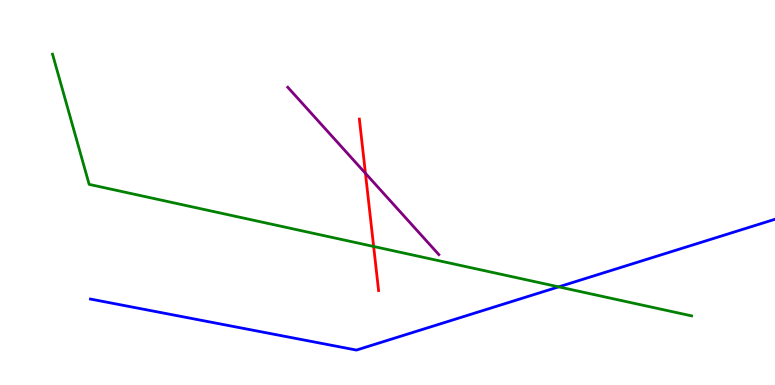[{'lines': ['blue', 'red'], 'intersections': []}, {'lines': ['green', 'red'], 'intersections': [{'x': 4.82, 'y': 3.6}]}, {'lines': ['purple', 'red'], 'intersections': [{'x': 4.72, 'y': 5.5}]}, {'lines': ['blue', 'green'], 'intersections': [{'x': 7.21, 'y': 2.55}]}, {'lines': ['blue', 'purple'], 'intersections': []}, {'lines': ['green', 'purple'], 'intersections': []}]